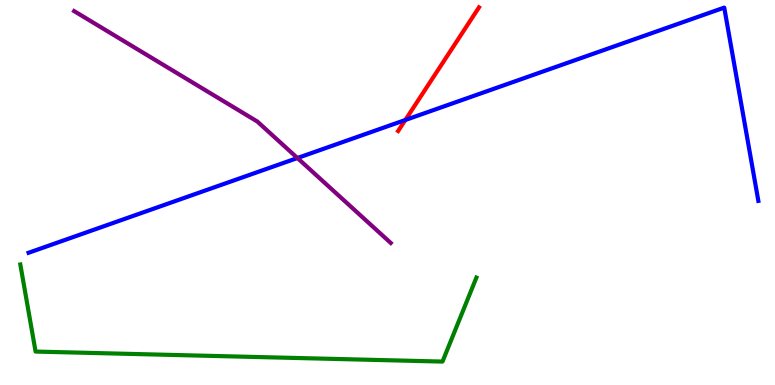[{'lines': ['blue', 'red'], 'intersections': [{'x': 5.23, 'y': 6.88}]}, {'lines': ['green', 'red'], 'intersections': []}, {'lines': ['purple', 'red'], 'intersections': []}, {'lines': ['blue', 'green'], 'intersections': []}, {'lines': ['blue', 'purple'], 'intersections': [{'x': 3.84, 'y': 5.9}]}, {'lines': ['green', 'purple'], 'intersections': []}]